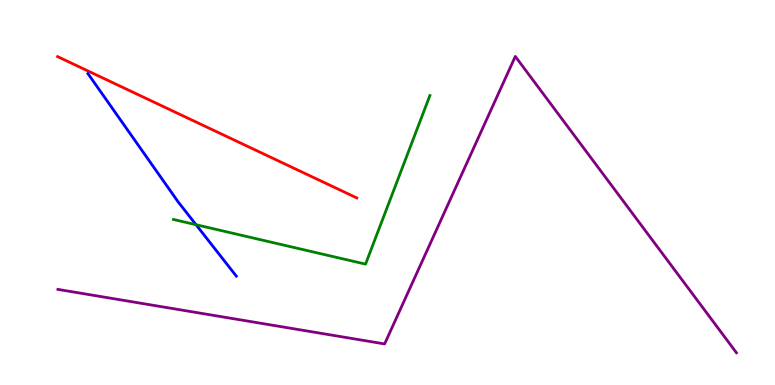[{'lines': ['blue', 'red'], 'intersections': []}, {'lines': ['green', 'red'], 'intersections': []}, {'lines': ['purple', 'red'], 'intersections': []}, {'lines': ['blue', 'green'], 'intersections': [{'x': 2.53, 'y': 4.16}]}, {'lines': ['blue', 'purple'], 'intersections': []}, {'lines': ['green', 'purple'], 'intersections': []}]